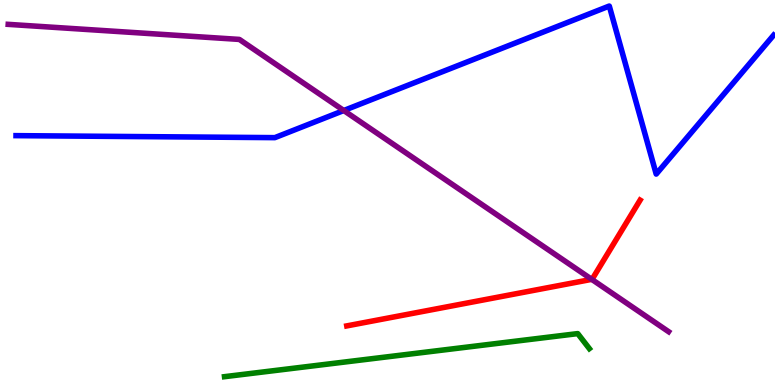[{'lines': ['blue', 'red'], 'intersections': []}, {'lines': ['green', 'red'], 'intersections': []}, {'lines': ['purple', 'red'], 'intersections': [{'x': 7.64, 'y': 2.74}]}, {'lines': ['blue', 'green'], 'intersections': []}, {'lines': ['blue', 'purple'], 'intersections': [{'x': 4.44, 'y': 7.13}]}, {'lines': ['green', 'purple'], 'intersections': []}]